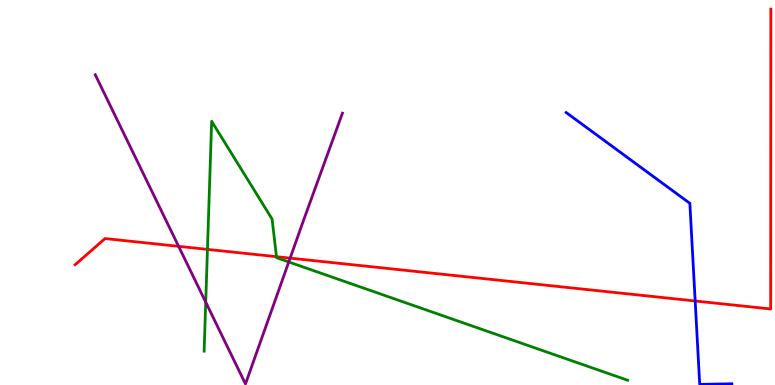[{'lines': ['blue', 'red'], 'intersections': [{'x': 8.97, 'y': 2.18}]}, {'lines': ['green', 'red'], 'intersections': [{'x': 2.68, 'y': 3.52}, {'x': 3.57, 'y': 3.33}]}, {'lines': ['purple', 'red'], 'intersections': [{'x': 2.3, 'y': 3.6}, {'x': 3.74, 'y': 3.3}]}, {'lines': ['blue', 'green'], 'intersections': []}, {'lines': ['blue', 'purple'], 'intersections': []}, {'lines': ['green', 'purple'], 'intersections': [{'x': 2.65, 'y': 2.15}, {'x': 3.73, 'y': 3.2}]}]